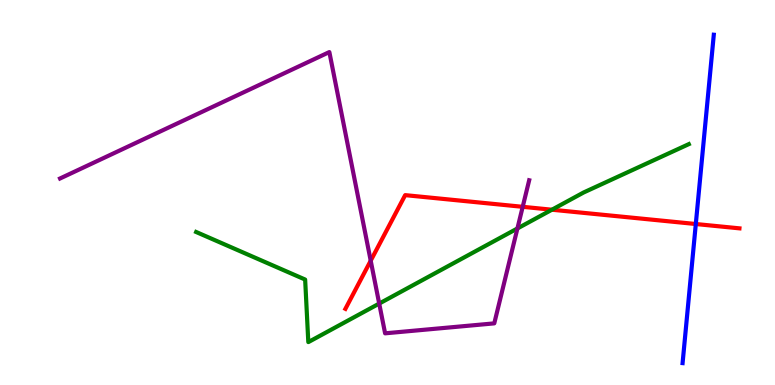[{'lines': ['blue', 'red'], 'intersections': [{'x': 8.98, 'y': 4.18}]}, {'lines': ['green', 'red'], 'intersections': [{'x': 7.12, 'y': 4.55}]}, {'lines': ['purple', 'red'], 'intersections': [{'x': 4.78, 'y': 3.23}, {'x': 6.74, 'y': 4.63}]}, {'lines': ['blue', 'green'], 'intersections': []}, {'lines': ['blue', 'purple'], 'intersections': []}, {'lines': ['green', 'purple'], 'intersections': [{'x': 4.89, 'y': 2.11}, {'x': 6.68, 'y': 4.07}]}]